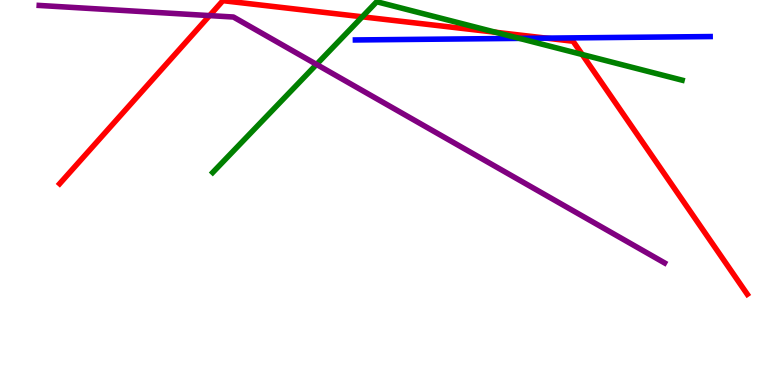[{'lines': ['blue', 'red'], 'intersections': [{'x': 7.05, 'y': 9.01}]}, {'lines': ['green', 'red'], 'intersections': [{'x': 4.67, 'y': 9.56}, {'x': 6.39, 'y': 9.16}, {'x': 7.51, 'y': 8.58}]}, {'lines': ['purple', 'red'], 'intersections': [{'x': 2.7, 'y': 9.59}]}, {'lines': ['blue', 'green'], 'intersections': [{'x': 6.7, 'y': 9.0}]}, {'lines': ['blue', 'purple'], 'intersections': []}, {'lines': ['green', 'purple'], 'intersections': [{'x': 4.08, 'y': 8.33}]}]